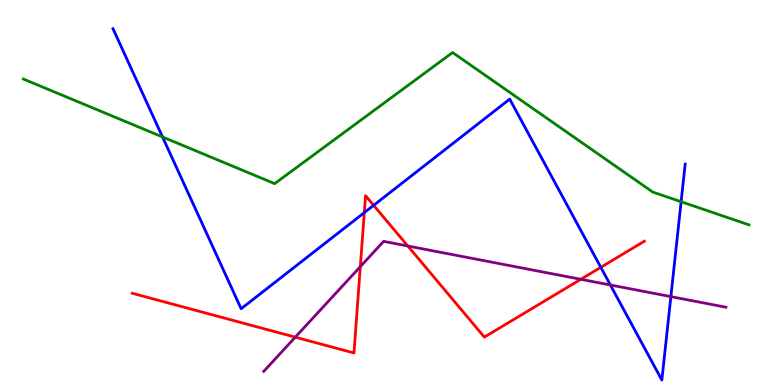[{'lines': ['blue', 'red'], 'intersections': [{'x': 4.7, 'y': 4.48}, {'x': 4.82, 'y': 4.67}, {'x': 7.75, 'y': 3.06}]}, {'lines': ['green', 'red'], 'intersections': []}, {'lines': ['purple', 'red'], 'intersections': [{'x': 3.81, 'y': 1.24}, {'x': 4.65, 'y': 3.07}, {'x': 5.26, 'y': 3.61}, {'x': 7.49, 'y': 2.75}]}, {'lines': ['blue', 'green'], 'intersections': [{'x': 2.1, 'y': 6.44}, {'x': 8.79, 'y': 4.76}]}, {'lines': ['blue', 'purple'], 'intersections': [{'x': 7.88, 'y': 2.6}, {'x': 8.66, 'y': 2.3}]}, {'lines': ['green', 'purple'], 'intersections': []}]